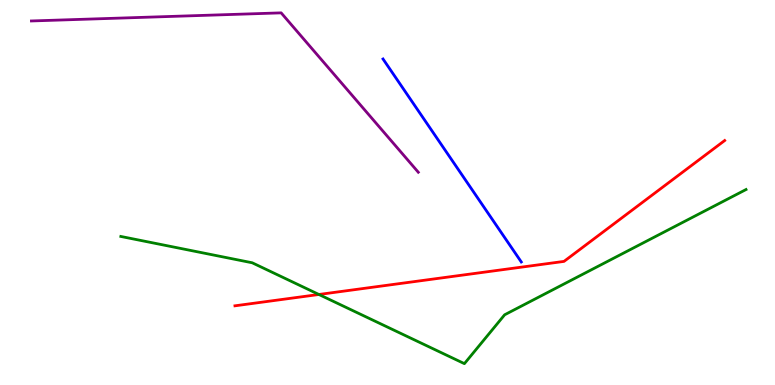[{'lines': ['blue', 'red'], 'intersections': []}, {'lines': ['green', 'red'], 'intersections': [{'x': 4.11, 'y': 2.35}]}, {'lines': ['purple', 'red'], 'intersections': []}, {'lines': ['blue', 'green'], 'intersections': []}, {'lines': ['blue', 'purple'], 'intersections': []}, {'lines': ['green', 'purple'], 'intersections': []}]